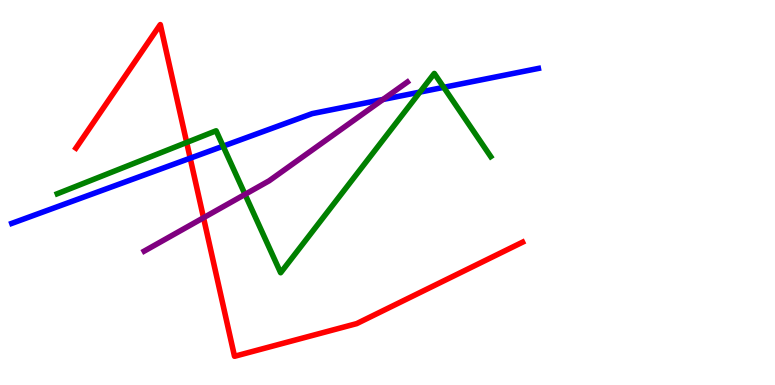[{'lines': ['blue', 'red'], 'intersections': [{'x': 2.45, 'y': 5.89}]}, {'lines': ['green', 'red'], 'intersections': [{'x': 2.41, 'y': 6.3}]}, {'lines': ['purple', 'red'], 'intersections': [{'x': 2.63, 'y': 4.34}]}, {'lines': ['blue', 'green'], 'intersections': [{'x': 2.88, 'y': 6.2}, {'x': 5.42, 'y': 7.61}, {'x': 5.73, 'y': 7.73}]}, {'lines': ['blue', 'purple'], 'intersections': [{'x': 4.94, 'y': 7.42}]}, {'lines': ['green', 'purple'], 'intersections': [{'x': 3.16, 'y': 4.95}]}]